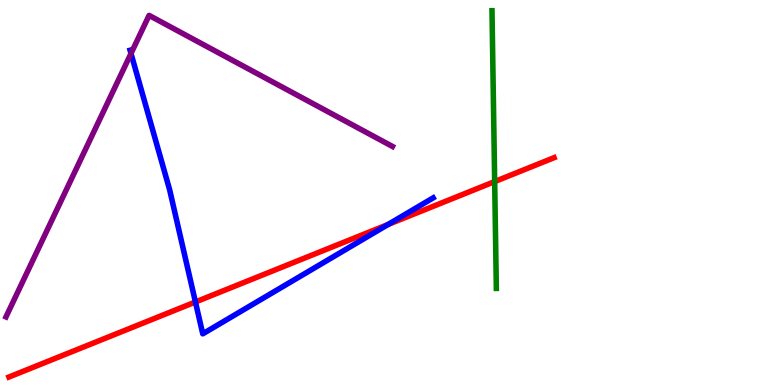[{'lines': ['blue', 'red'], 'intersections': [{'x': 2.52, 'y': 2.16}, {'x': 5.01, 'y': 4.17}]}, {'lines': ['green', 'red'], 'intersections': [{'x': 6.38, 'y': 5.28}]}, {'lines': ['purple', 'red'], 'intersections': []}, {'lines': ['blue', 'green'], 'intersections': []}, {'lines': ['blue', 'purple'], 'intersections': [{'x': 1.69, 'y': 8.61}]}, {'lines': ['green', 'purple'], 'intersections': []}]